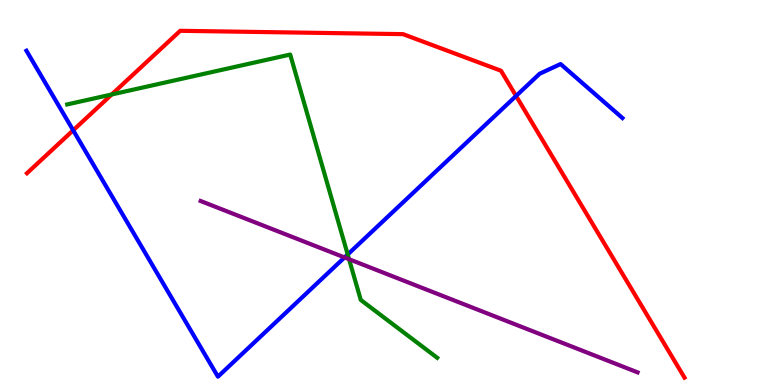[{'lines': ['blue', 'red'], 'intersections': [{'x': 0.944, 'y': 6.62}, {'x': 6.66, 'y': 7.51}]}, {'lines': ['green', 'red'], 'intersections': [{'x': 1.44, 'y': 7.55}]}, {'lines': ['purple', 'red'], 'intersections': []}, {'lines': ['blue', 'green'], 'intersections': [{'x': 4.49, 'y': 3.39}]}, {'lines': ['blue', 'purple'], 'intersections': [{'x': 4.45, 'y': 3.31}]}, {'lines': ['green', 'purple'], 'intersections': [{'x': 4.5, 'y': 3.27}]}]